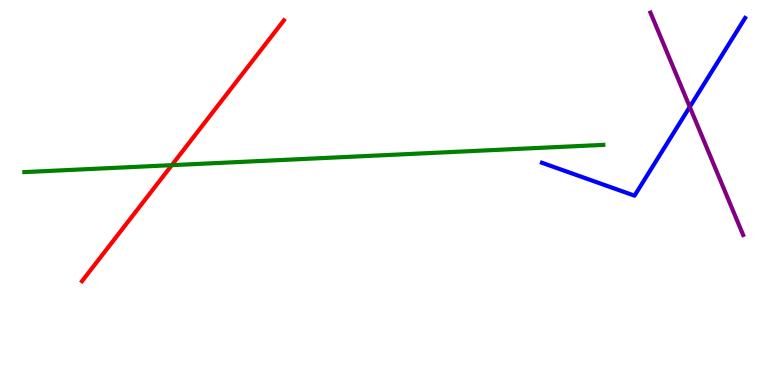[{'lines': ['blue', 'red'], 'intersections': []}, {'lines': ['green', 'red'], 'intersections': [{'x': 2.22, 'y': 5.71}]}, {'lines': ['purple', 'red'], 'intersections': []}, {'lines': ['blue', 'green'], 'intersections': []}, {'lines': ['blue', 'purple'], 'intersections': [{'x': 8.9, 'y': 7.22}]}, {'lines': ['green', 'purple'], 'intersections': []}]